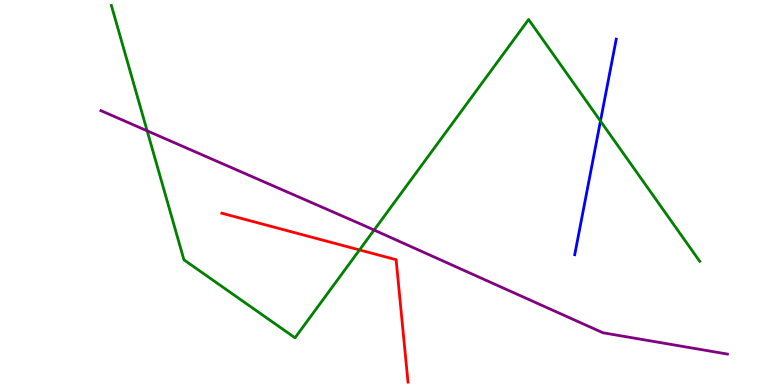[{'lines': ['blue', 'red'], 'intersections': []}, {'lines': ['green', 'red'], 'intersections': [{'x': 4.64, 'y': 3.51}]}, {'lines': ['purple', 'red'], 'intersections': []}, {'lines': ['blue', 'green'], 'intersections': [{'x': 7.75, 'y': 6.86}]}, {'lines': ['blue', 'purple'], 'intersections': []}, {'lines': ['green', 'purple'], 'intersections': [{'x': 1.9, 'y': 6.6}, {'x': 4.83, 'y': 4.02}]}]